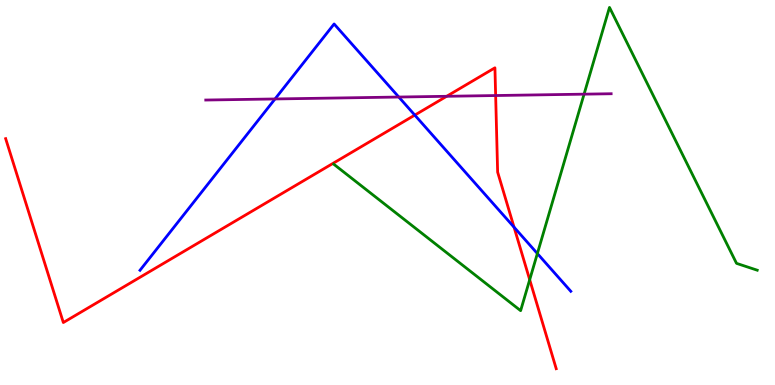[{'lines': ['blue', 'red'], 'intersections': [{'x': 5.35, 'y': 7.01}, {'x': 6.63, 'y': 4.1}]}, {'lines': ['green', 'red'], 'intersections': [{'x': 6.83, 'y': 2.73}]}, {'lines': ['purple', 'red'], 'intersections': [{'x': 5.76, 'y': 7.5}, {'x': 6.4, 'y': 7.52}]}, {'lines': ['blue', 'green'], 'intersections': [{'x': 6.93, 'y': 3.41}]}, {'lines': ['blue', 'purple'], 'intersections': [{'x': 3.55, 'y': 7.43}, {'x': 5.15, 'y': 7.48}]}, {'lines': ['green', 'purple'], 'intersections': [{'x': 7.54, 'y': 7.55}]}]